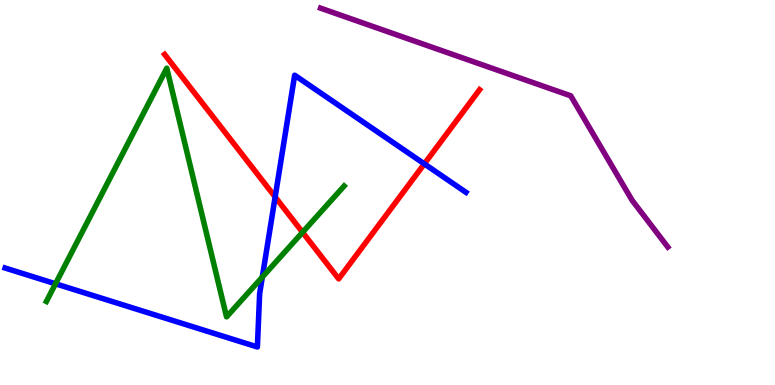[{'lines': ['blue', 'red'], 'intersections': [{'x': 3.55, 'y': 4.88}, {'x': 5.48, 'y': 5.74}]}, {'lines': ['green', 'red'], 'intersections': [{'x': 3.9, 'y': 3.97}]}, {'lines': ['purple', 'red'], 'intersections': []}, {'lines': ['blue', 'green'], 'intersections': [{'x': 0.716, 'y': 2.63}, {'x': 3.38, 'y': 2.8}]}, {'lines': ['blue', 'purple'], 'intersections': []}, {'lines': ['green', 'purple'], 'intersections': []}]